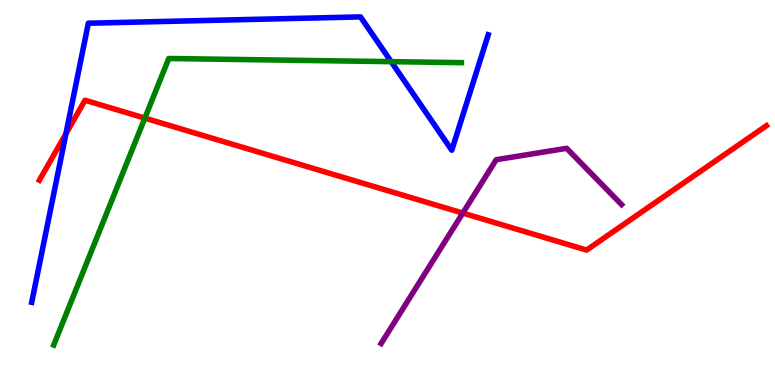[{'lines': ['blue', 'red'], 'intersections': [{'x': 0.851, 'y': 6.53}]}, {'lines': ['green', 'red'], 'intersections': [{'x': 1.87, 'y': 6.93}]}, {'lines': ['purple', 'red'], 'intersections': [{'x': 5.97, 'y': 4.47}]}, {'lines': ['blue', 'green'], 'intersections': [{'x': 5.05, 'y': 8.4}]}, {'lines': ['blue', 'purple'], 'intersections': []}, {'lines': ['green', 'purple'], 'intersections': []}]